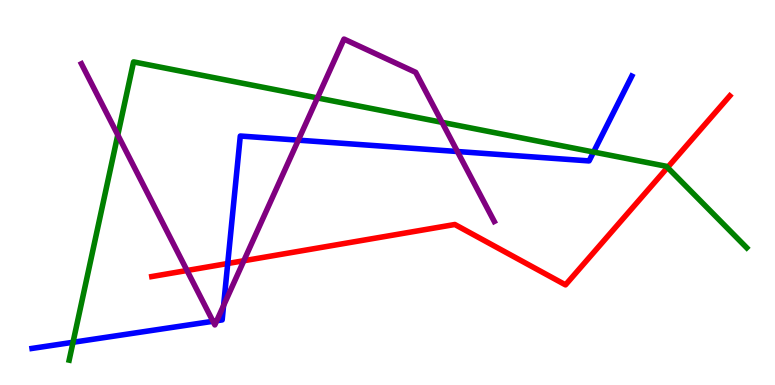[{'lines': ['blue', 'red'], 'intersections': [{'x': 2.94, 'y': 3.16}]}, {'lines': ['green', 'red'], 'intersections': [{'x': 8.61, 'y': 5.65}]}, {'lines': ['purple', 'red'], 'intersections': [{'x': 2.41, 'y': 2.97}, {'x': 3.15, 'y': 3.23}]}, {'lines': ['blue', 'green'], 'intersections': [{'x': 0.942, 'y': 1.11}, {'x': 7.66, 'y': 6.05}]}, {'lines': ['blue', 'purple'], 'intersections': [{'x': 2.75, 'y': 1.65}, {'x': 2.8, 'y': 1.67}, {'x': 2.88, 'y': 2.06}, {'x': 3.85, 'y': 6.36}, {'x': 5.9, 'y': 6.06}]}, {'lines': ['green', 'purple'], 'intersections': [{'x': 1.52, 'y': 6.49}, {'x': 4.1, 'y': 7.46}, {'x': 5.7, 'y': 6.82}]}]